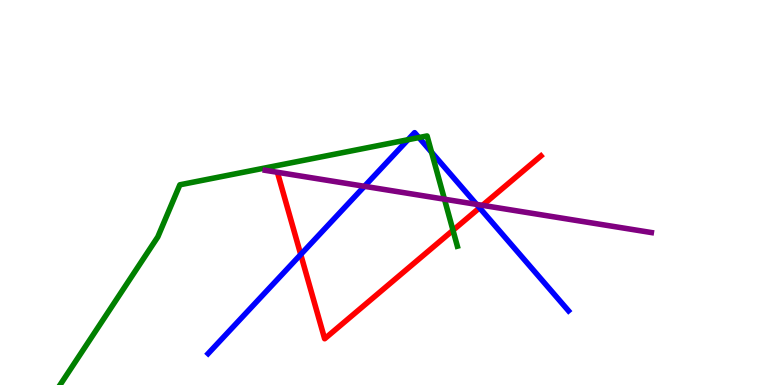[{'lines': ['blue', 'red'], 'intersections': [{'x': 3.88, 'y': 3.39}, {'x': 6.19, 'y': 4.6}]}, {'lines': ['green', 'red'], 'intersections': [{'x': 5.85, 'y': 4.02}]}, {'lines': ['purple', 'red'], 'intersections': [{'x': 6.23, 'y': 4.67}]}, {'lines': ['blue', 'green'], 'intersections': [{'x': 5.26, 'y': 6.37}, {'x': 5.41, 'y': 6.43}, {'x': 5.57, 'y': 6.05}]}, {'lines': ['blue', 'purple'], 'intersections': [{'x': 4.7, 'y': 5.16}, {'x': 6.15, 'y': 4.69}]}, {'lines': ['green', 'purple'], 'intersections': [{'x': 5.73, 'y': 4.83}]}]